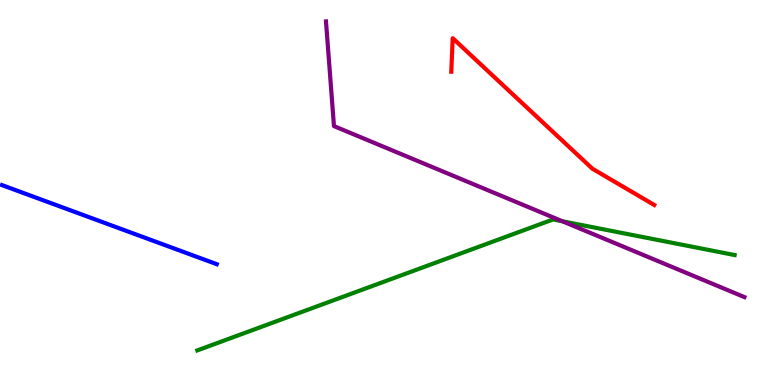[{'lines': ['blue', 'red'], 'intersections': []}, {'lines': ['green', 'red'], 'intersections': []}, {'lines': ['purple', 'red'], 'intersections': []}, {'lines': ['blue', 'green'], 'intersections': []}, {'lines': ['blue', 'purple'], 'intersections': []}, {'lines': ['green', 'purple'], 'intersections': [{'x': 7.26, 'y': 4.25}]}]